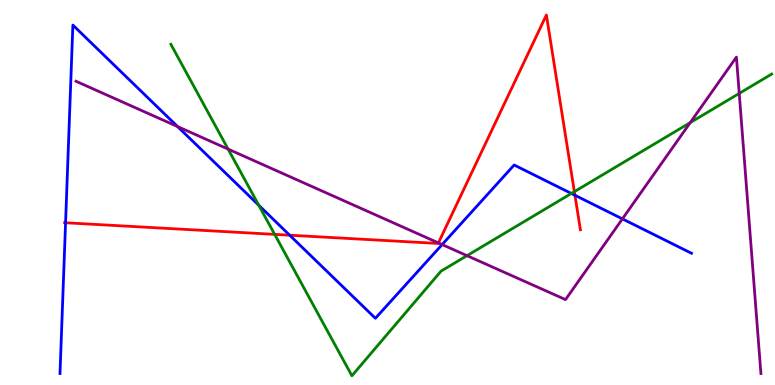[{'lines': ['blue', 'red'], 'intersections': [{'x': 0.846, 'y': 4.21}, {'x': 3.74, 'y': 3.89}, {'x': 7.42, 'y': 4.93}]}, {'lines': ['green', 'red'], 'intersections': [{'x': 3.54, 'y': 3.91}, {'x': 7.41, 'y': 5.02}]}, {'lines': ['purple', 'red'], 'intersections': [{'x': 5.66, 'y': 3.69}]}, {'lines': ['blue', 'green'], 'intersections': [{'x': 3.34, 'y': 4.67}, {'x': 7.37, 'y': 4.97}]}, {'lines': ['blue', 'purple'], 'intersections': [{'x': 2.29, 'y': 6.71}, {'x': 5.7, 'y': 3.65}, {'x': 8.03, 'y': 4.31}]}, {'lines': ['green', 'purple'], 'intersections': [{'x': 2.94, 'y': 6.13}, {'x': 6.03, 'y': 3.36}, {'x': 8.91, 'y': 6.82}, {'x': 9.54, 'y': 7.57}]}]